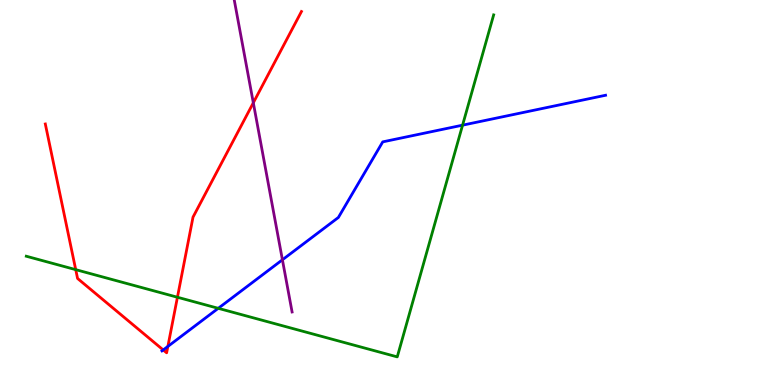[{'lines': ['blue', 'red'], 'intersections': [{'x': 2.11, 'y': 0.91}, {'x': 2.17, 'y': 1.0}]}, {'lines': ['green', 'red'], 'intersections': [{'x': 0.977, 'y': 3.0}, {'x': 2.29, 'y': 2.28}]}, {'lines': ['purple', 'red'], 'intersections': [{'x': 3.27, 'y': 7.33}]}, {'lines': ['blue', 'green'], 'intersections': [{'x': 2.82, 'y': 1.99}, {'x': 5.97, 'y': 6.75}]}, {'lines': ['blue', 'purple'], 'intersections': [{'x': 3.64, 'y': 3.25}]}, {'lines': ['green', 'purple'], 'intersections': []}]